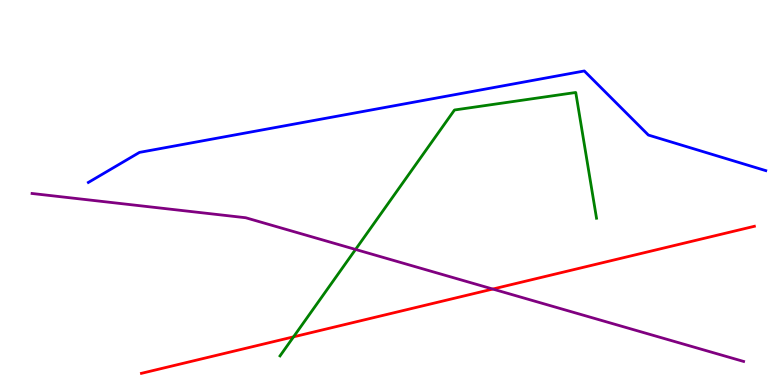[{'lines': ['blue', 'red'], 'intersections': []}, {'lines': ['green', 'red'], 'intersections': [{'x': 3.79, 'y': 1.25}]}, {'lines': ['purple', 'red'], 'intersections': [{'x': 6.36, 'y': 2.49}]}, {'lines': ['blue', 'green'], 'intersections': []}, {'lines': ['blue', 'purple'], 'intersections': []}, {'lines': ['green', 'purple'], 'intersections': [{'x': 4.59, 'y': 3.52}]}]